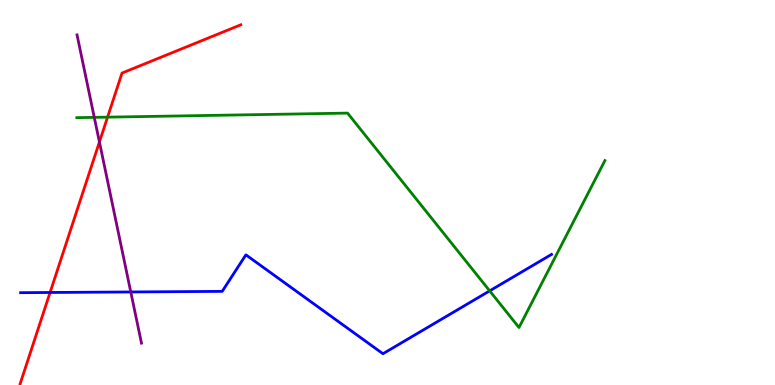[{'lines': ['blue', 'red'], 'intersections': [{'x': 0.646, 'y': 2.4}]}, {'lines': ['green', 'red'], 'intersections': [{'x': 1.39, 'y': 6.96}]}, {'lines': ['purple', 'red'], 'intersections': [{'x': 1.28, 'y': 6.31}]}, {'lines': ['blue', 'green'], 'intersections': [{'x': 6.32, 'y': 2.45}]}, {'lines': ['blue', 'purple'], 'intersections': [{'x': 1.69, 'y': 2.42}]}, {'lines': ['green', 'purple'], 'intersections': [{'x': 1.22, 'y': 6.95}]}]